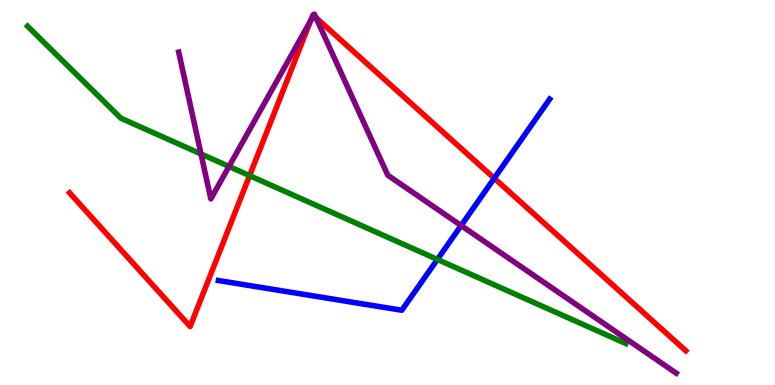[{'lines': ['blue', 'red'], 'intersections': [{'x': 6.38, 'y': 5.37}]}, {'lines': ['green', 'red'], 'intersections': [{'x': 3.22, 'y': 5.44}]}, {'lines': ['purple', 'red'], 'intersections': [{'x': 4.01, 'y': 9.46}, {'x': 4.05, 'y': 9.6}, {'x': 4.08, 'y': 9.54}]}, {'lines': ['blue', 'green'], 'intersections': [{'x': 5.64, 'y': 3.26}]}, {'lines': ['blue', 'purple'], 'intersections': [{'x': 5.95, 'y': 4.14}]}, {'lines': ['green', 'purple'], 'intersections': [{'x': 2.59, 'y': 6.0}, {'x': 2.95, 'y': 5.68}]}]